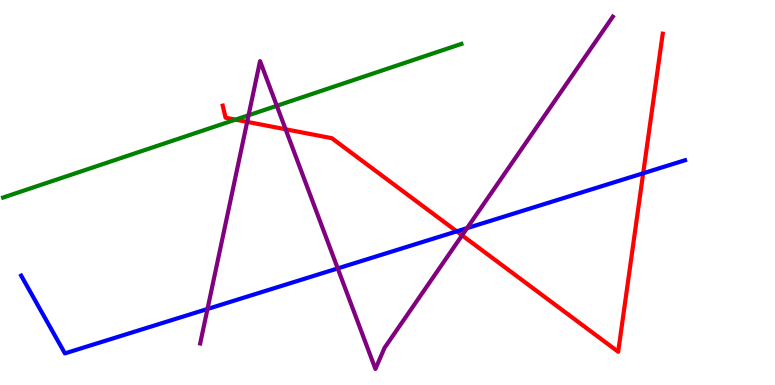[{'lines': ['blue', 'red'], 'intersections': [{'x': 5.89, 'y': 3.99}, {'x': 8.3, 'y': 5.5}]}, {'lines': ['green', 'red'], 'intersections': [{'x': 3.04, 'y': 6.89}]}, {'lines': ['purple', 'red'], 'intersections': [{'x': 3.19, 'y': 6.83}, {'x': 3.69, 'y': 6.64}, {'x': 5.96, 'y': 3.89}]}, {'lines': ['blue', 'green'], 'intersections': []}, {'lines': ['blue', 'purple'], 'intersections': [{'x': 2.68, 'y': 1.97}, {'x': 4.36, 'y': 3.03}, {'x': 6.03, 'y': 4.07}]}, {'lines': ['green', 'purple'], 'intersections': [{'x': 3.21, 'y': 7.01}, {'x': 3.57, 'y': 7.25}]}]